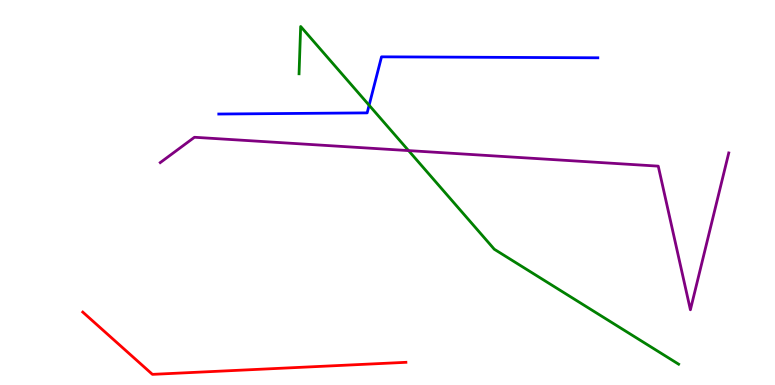[{'lines': ['blue', 'red'], 'intersections': []}, {'lines': ['green', 'red'], 'intersections': []}, {'lines': ['purple', 'red'], 'intersections': []}, {'lines': ['blue', 'green'], 'intersections': [{'x': 4.76, 'y': 7.27}]}, {'lines': ['blue', 'purple'], 'intersections': []}, {'lines': ['green', 'purple'], 'intersections': [{'x': 5.27, 'y': 6.09}]}]